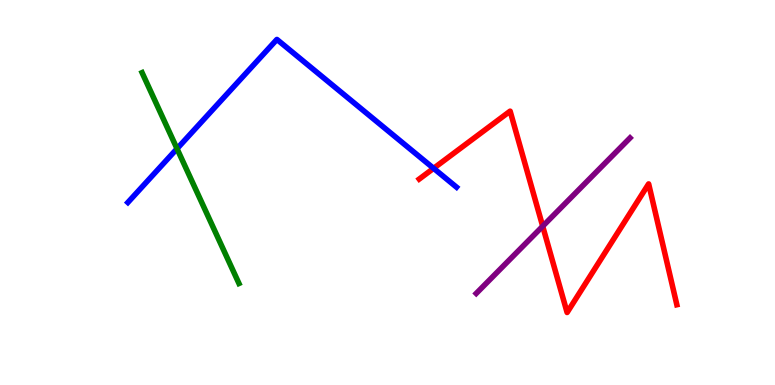[{'lines': ['blue', 'red'], 'intersections': [{'x': 5.59, 'y': 5.63}]}, {'lines': ['green', 'red'], 'intersections': []}, {'lines': ['purple', 'red'], 'intersections': [{'x': 7.0, 'y': 4.12}]}, {'lines': ['blue', 'green'], 'intersections': [{'x': 2.28, 'y': 6.14}]}, {'lines': ['blue', 'purple'], 'intersections': []}, {'lines': ['green', 'purple'], 'intersections': []}]